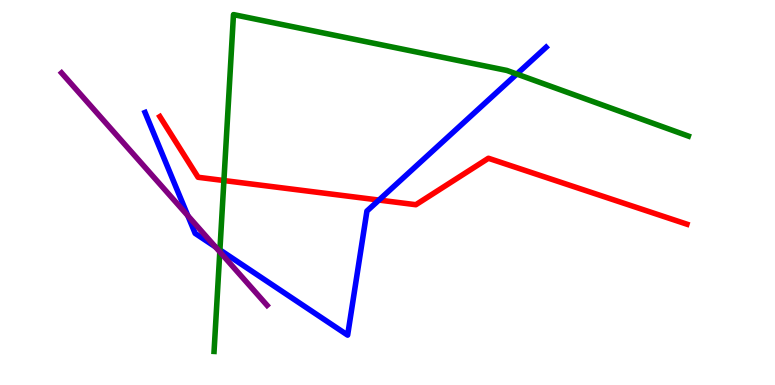[{'lines': ['blue', 'red'], 'intersections': [{'x': 4.89, 'y': 4.8}]}, {'lines': ['green', 'red'], 'intersections': [{'x': 2.89, 'y': 5.31}]}, {'lines': ['purple', 'red'], 'intersections': []}, {'lines': ['blue', 'green'], 'intersections': [{'x': 2.84, 'y': 3.51}, {'x': 6.67, 'y': 8.08}]}, {'lines': ['blue', 'purple'], 'intersections': [{'x': 2.42, 'y': 4.4}, {'x': 2.78, 'y': 3.59}]}, {'lines': ['green', 'purple'], 'intersections': [{'x': 2.84, 'y': 3.46}]}]